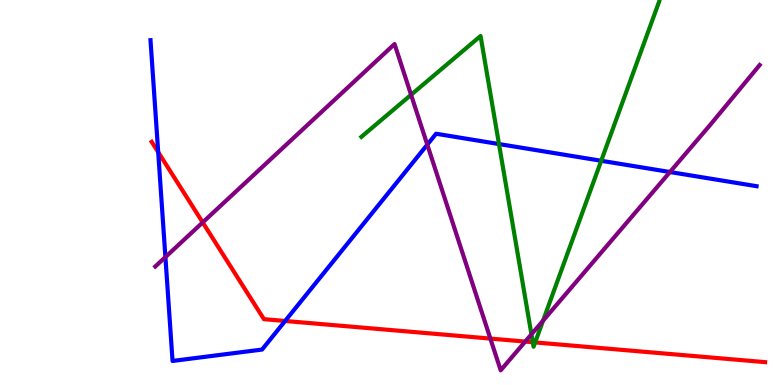[{'lines': ['blue', 'red'], 'intersections': [{'x': 2.04, 'y': 6.05}, {'x': 3.68, 'y': 1.66}]}, {'lines': ['green', 'red'], 'intersections': [{'x': 6.87, 'y': 1.11}, {'x': 6.91, 'y': 1.11}]}, {'lines': ['purple', 'red'], 'intersections': [{'x': 2.62, 'y': 4.22}, {'x': 6.33, 'y': 1.21}, {'x': 6.78, 'y': 1.13}]}, {'lines': ['blue', 'green'], 'intersections': [{'x': 6.44, 'y': 6.26}, {'x': 7.76, 'y': 5.82}]}, {'lines': ['blue', 'purple'], 'intersections': [{'x': 2.13, 'y': 3.32}, {'x': 5.51, 'y': 6.24}, {'x': 8.64, 'y': 5.53}]}, {'lines': ['green', 'purple'], 'intersections': [{'x': 5.3, 'y': 7.54}, {'x': 6.86, 'y': 1.32}, {'x': 7.01, 'y': 1.67}]}]